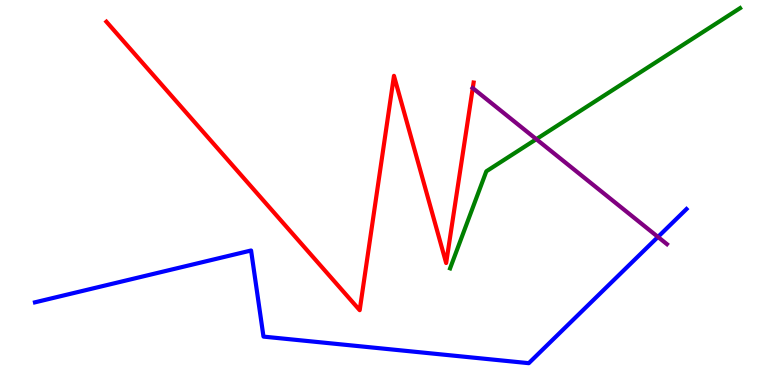[{'lines': ['blue', 'red'], 'intersections': []}, {'lines': ['green', 'red'], 'intersections': []}, {'lines': ['purple', 'red'], 'intersections': [{'x': 6.1, 'y': 7.71}]}, {'lines': ['blue', 'green'], 'intersections': []}, {'lines': ['blue', 'purple'], 'intersections': [{'x': 8.49, 'y': 3.85}]}, {'lines': ['green', 'purple'], 'intersections': [{'x': 6.92, 'y': 6.39}]}]